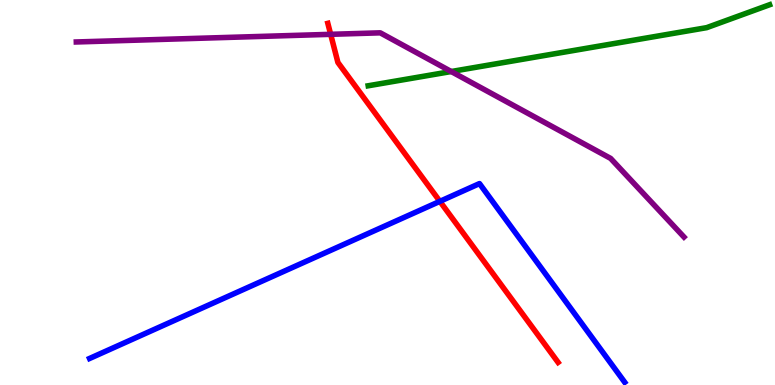[{'lines': ['blue', 'red'], 'intersections': [{'x': 5.68, 'y': 4.77}]}, {'lines': ['green', 'red'], 'intersections': []}, {'lines': ['purple', 'red'], 'intersections': [{'x': 4.27, 'y': 9.11}]}, {'lines': ['blue', 'green'], 'intersections': []}, {'lines': ['blue', 'purple'], 'intersections': []}, {'lines': ['green', 'purple'], 'intersections': [{'x': 5.82, 'y': 8.14}]}]